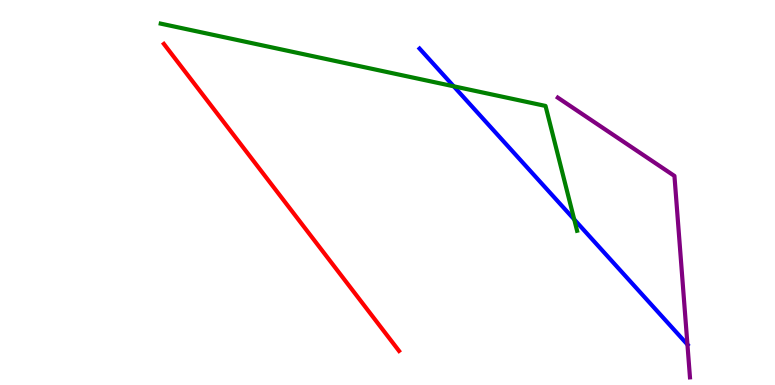[{'lines': ['blue', 'red'], 'intersections': []}, {'lines': ['green', 'red'], 'intersections': []}, {'lines': ['purple', 'red'], 'intersections': []}, {'lines': ['blue', 'green'], 'intersections': [{'x': 5.85, 'y': 7.76}, {'x': 7.41, 'y': 4.3}]}, {'lines': ['blue', 'purple'], 'intersections': [{'x': 8.87, 'y': 1.05}]}, {'lines': ['green', 'purple'], 'intersections': []}]